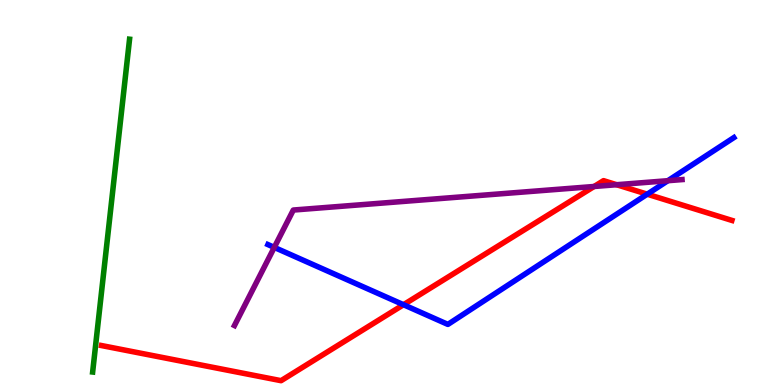[{'lines': ['blue', 'red'], 'intersections': [{'x': 5.21, 'y': 2.09}, {'x': 8.35, 'y': 4.96}]}, {'lines': ['green', 'red'], 'intersections': []}, {'lines': ['purple', 'red'], 'intersections': [{'x': 7.67, 'y': 5.16}, {'x': 7.96, 'y': 5.2}]}, {'lines': ['blue', 'green'], 'intersections': []}, {'lines': ['blue', 'purple'], 'intersections': [{'x': 3.54, 'y': 3.57}, {'x': 8.62, 'y': 5.31}]}, {'lines': ['green', 'purple'], 'intersections': []}]